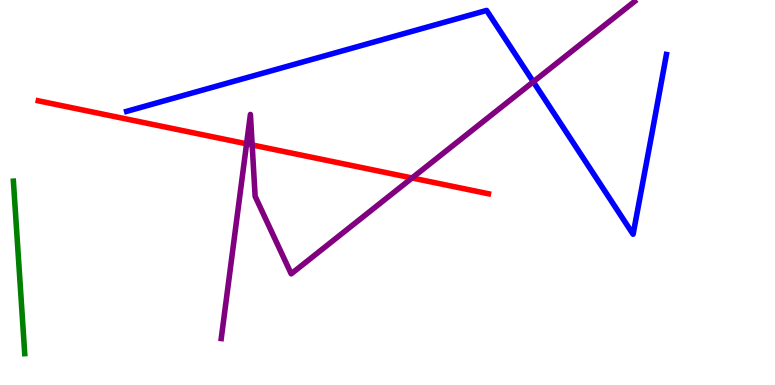[{'lines': ['blue', 'red'], 'intersections': []}, {'lines': ['green', 'red'], 'intersections': []}, {'lines': ['purple', 'red'], 'intersections': [{'x': 3.18, 'y': 6.26}, {'x': 3.25, 'y': 6.23}, {'x': 5.32, 'y': 5.38}]}, {'lines': ['blue', 'green'], 'intersections': []}, {'lines': ['blue', 'purple'], 'intersections': [{'x': 6.88, 'y': 7.88}]}, {'lines': ['green', 'purple'], 'intersections': []}]